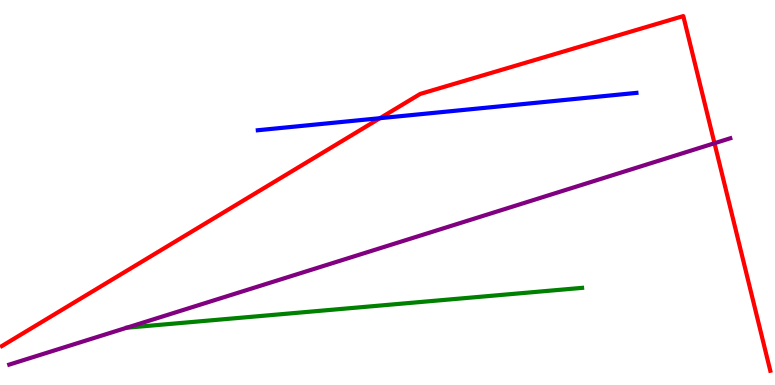[{'lines': ['blue', 'red'], 'intersections': [{'x': 4.9, 'y': 6.93}]}, {'lines': ['green', 'red'], 'intersections': []}, {'lines': ['purple', 'red'], 'intersections': [{'x': 9.22, 'y': 6.28}]}, {'lines': ['blue', 'green'], 'intersections': []}, {'lines': ['blue', 'purple'], 'intersections': []}, {'lines': ['green', 'purple'], 'intersections': []}]